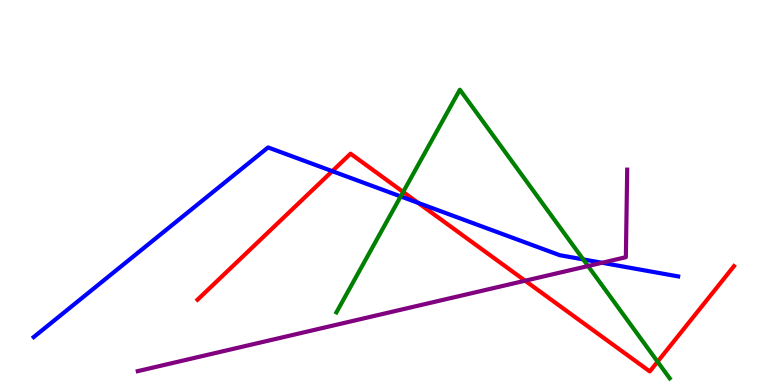[{'lines': ['blue', 'red'], 'intersections': [{'x': 4.29, 'y': 5.55}, {'x': 5.4, 'y': 4.73}]}, {'lines': ['green', 'red'], 'intersections': [{'x': 5.2, 'y': 5.01}, {'x': 8.48, 'y': 0.606}]}, {'lines': ['purple', 'red'], 'intersections': [{'x': 6.78, 'y': 2.71}]}, {'lines': ['blue', 'green'], 'intersections': [{'x': 5.17, 'y': 4.9}, {'x': 7.53, 'y': 3.26}]}, {'lines': ['blue', 'purple'], 'intersections': [{'x': 7.77, 'y': 3.17}]}, {'lines': ['green', 'purple'], 'intersections': [{'x': 7.59, 'y': 3.09}]}]